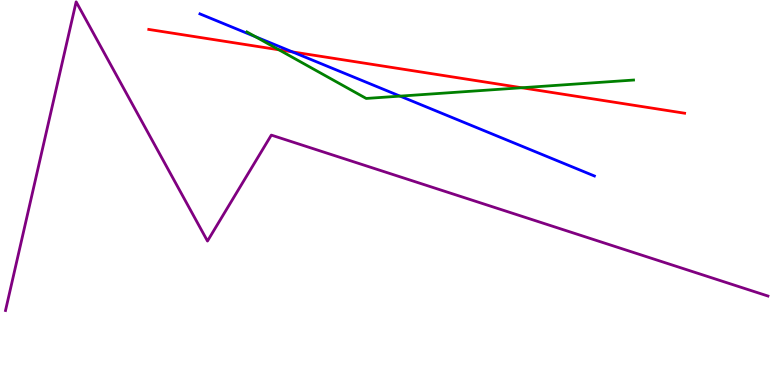[{'lines': ['blue', 'red'], 'intersections': [{'x': 3.77, 'y': 8.65}]}, {'lines': ['green', 'red'], 'intersections': [{'x': 3.6, 'y': 8.71}, {'x': 6.73, 'y': 7.72}]}, {'lines': ['purple', 'red'], 'intersections': []}, {'lines': ['blue', 'green'], 'intersections': [{'x': 3.3, 'y': 9.05}, {'x': 5.16, 'y': 7.5}]}, {'lines': ['blue', 'purple'], 'intersections': []}, {'lines': ['green', 'purple'], 'intersections': []}]